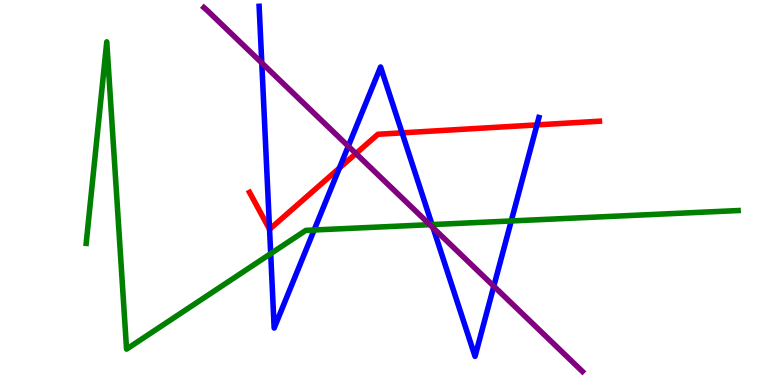[{'lines': ['blue', 'red'], 'intersections': [{'x': 3.48, 'y': 4.05}, {'x': 4.38, 'y': 5.63}, {'x': 5.19, 'y': 6.55}, {'x': 6.93, 'y': 6.76}]}, {'lines': ['green', 'red'], 'intersections': []}, {'lines': ['purple', 'red'], 'intersections': [{'x': 4.59, 'y': 6.01}]}, {'lines': ['blue', 'green'], 'intersections': [{'x': 3.49, 'y': 3.41}, {'x': 4.05, 'y': 4.03}, {'x': 5.57, 'y': 4.17}, {'x': 6.6, 'y': 4.26}]}, {'lines': ['blue', 'purple'], 'intersections': [{'x': 3.38, 'y': 8.37}, {'x': 4.49, 'y': 6.2}, {'x': 5.59, 'y': 4.08}, {'x': 6.37, 'y': 2.57}]}, {'lines': ['green', 'purple'], 'intersections': [{'x': 5.55, 'y': 4.16}]}]